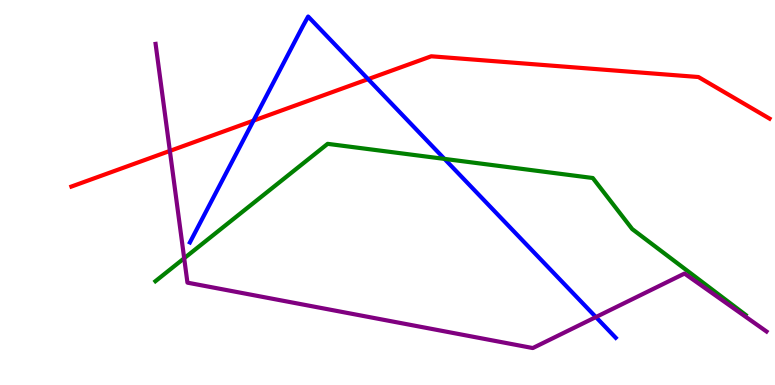[{'lines': ['blue', 'red'], 'intersections': [{'x': 3.27, 'y': 6.87}, {'x': 4.75, 'y': 7.94}]}, {'lines': ['green', 'red'], 'intersections': []}, {'lines': ['purple', 'red'], 'intersections': [{'x': 2.19, 'y': 6.08}]}, {'lines': ['blue', 'green'], 'intersections': [{'x': 5.74, 'y': 5.87}]}, {'lines': ['blue', 'purple'], 'intersections': [{'x': 7.69, 'y': 1.76}]}, {'lines': ['green', 'purple'], 'intersections': [{'x': 2.38, 'y': 3.29}]}]